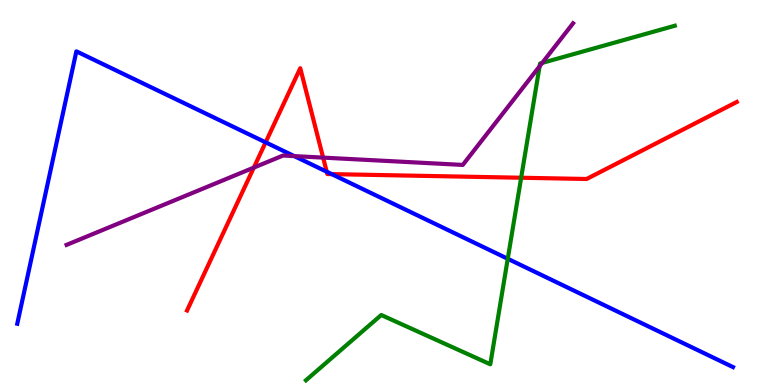[{'lines': ['blue', 'red'], 'intersections': [{'x': 3.43, 'y': 6.3}, {'x': 4.22, 'y': 5.54}, {'x': 4.28, 'y': 5.48}]}, {'lines': ['green', 'red'], 'intersections': [{'x': 6.72, 'y': 5.38}]}, {'lines': ['purple', 'red'], 'intersections': [{'x': 3.28, 'y': 5.65}, {'x': 4.17, 'y': 5.91}]}, {'lines': ['blue', 'green'], 'intersections': [{'x': 6.55, 'y': 3.28}]}, {'lines': ['blue', 'purple'], 'intersections': [{'x': 3.8, 'y': 5.95}]}, {'lines': ['green', 'purple'], 'intersections': [{'x': 6.96, 'y': 8.28}, {'x': 7.0, 'y': 8.37}]}]